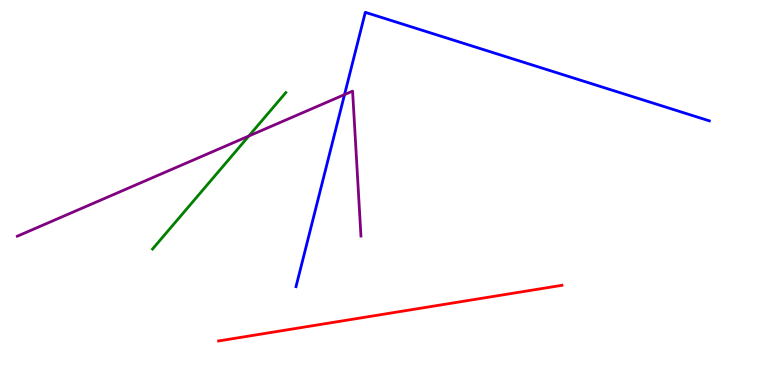[{'lines': ['blue', 'red'], 'intersections': []}, {'lines': ['green', 'red'], 'intersections': []}, {'lines': ['purple', 'red'], 'intersections': []}, {'lines': ['blue', 'green'], 'intersections': []}, {'lines': ['blue', 'purple'], 'intersections': [{'x': 4.45, 'y': 7.54}]}, {'lines': ['green', 'purple'], 'intersections': [{'x': 3.21, 'y': 6.47}]}]